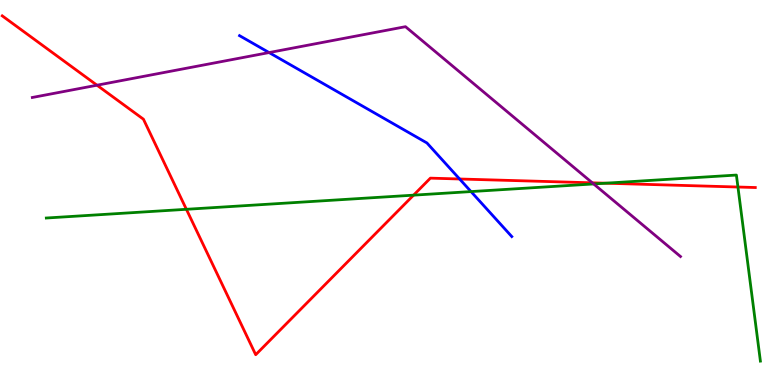[{'lines': ['blue', 'red'], 'intersections': [{'x': 5.93, 'y': 5.35}]}, {'lines': ['green', 'red'], 'intersections': [{'x': 2.4, 'y': 4.56}, {'x': 5.34, 'y': 4.93}, {'x': 7.81, 'y': 5.24}, {'x': 9.52, 'y': 5.14}]}, {'lines': ['purple', 'red'], 'intersections': [{'x': 1.25, 'y': 7.79}, {'x': 7.64, 'y': 5.25}]}, {'lines': ['blue', 'green'], 'intersections': [{'x': 6.08, 'y': 5.02}]}, {'lines': ['blue', 'purple'], 'intersections': [{'x': 3.47, 'y': 8.63}]}, {'lines': ['green', 'purple'], 'intersections': [{'x': 7.66, 'y': 5.22}]}]